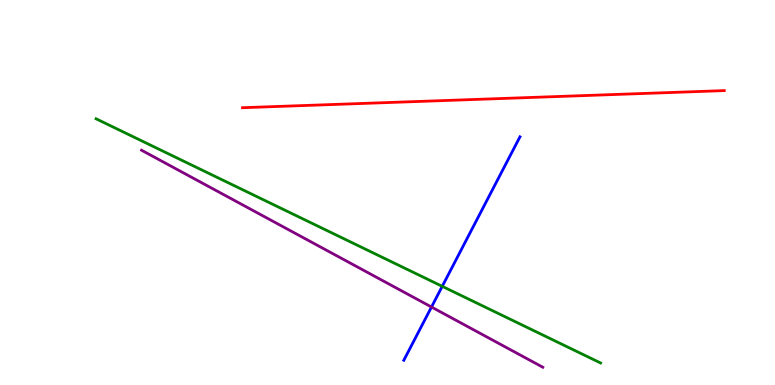[{'lines': ['blue', 'red'], 'intersections': []}, {'lines': ['green', 'red'], 'intersections': []}, {'lines': ['purple', 'red'], 'intersections': []}, {'lines': ['blue', 'green'], 'intersections': [{'x': 5.71, 'y': 2.56}]}, {'lines': ['blue', 'purple'], 'intersections': [{'x': 5.57, 'y': 2.03}]}, {'lines': ['green', 'purple'], 'intersections': []}]